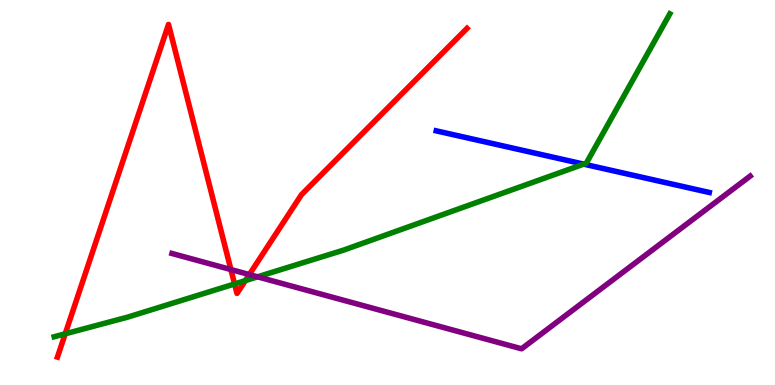[{'lines': ['blue', 'red'], 'intersections': []}, {'lines': ['green', 'red'], 'intersections': [{'x': 0.842, 'y': 1.33}, {'x': 3.03, 'y': 2.62}, {'x': 3.17, 'y': 2.71}]}, {'lines': ['purple', 'red'], 'intersections': [{'x': 2.98, 'y': 3.0}, {'x': 3.22, 'y': 2.87}]}, {'lines': ['blue', 'green'], 'intersections': [{'x': 7.53, 'y': 5.74}]}, {'lines': ['blue', 'purple'], 'intersections': []}, {'lines': ['green', 'purple'], 'intersections': [{'x': 3.32, 'y': 2.81}]}]